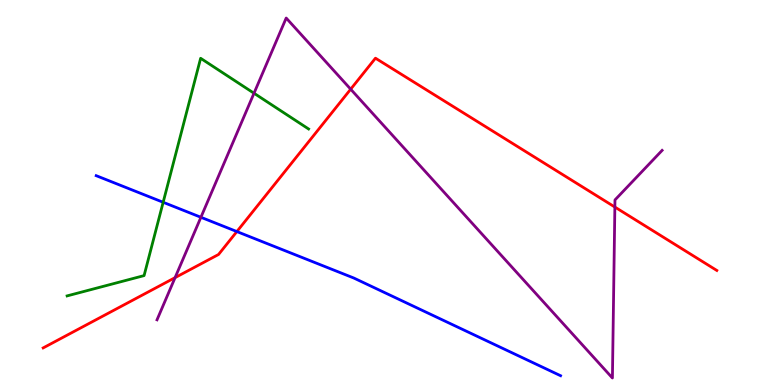[{'lines': ['blue', 'red'], 'intersections': [{'x': 3.06, 'y': 3.99}]}, {'lines': ['green', 'red'], 'intersections': []}, {'lines': ['purple', 'red'], 'intersections': [{'x': 2.26, 'y': 2.79}, {'x': 4.52, 'y': 7.68}, {'x': 7.93, 'y': 4.62}]}, {'lines': ['blue', 'green'], 'intersections': [{'x': 2.11, 'y': 4.75}]}, {'lines': ['blue', 'purple'], 'intersections': [{'x': 2.59, 'y': 4.36}]}, {'lines': ['green', 'purple'], 'intersections': [{'x': 3.28, 'y': 7.58}]}]